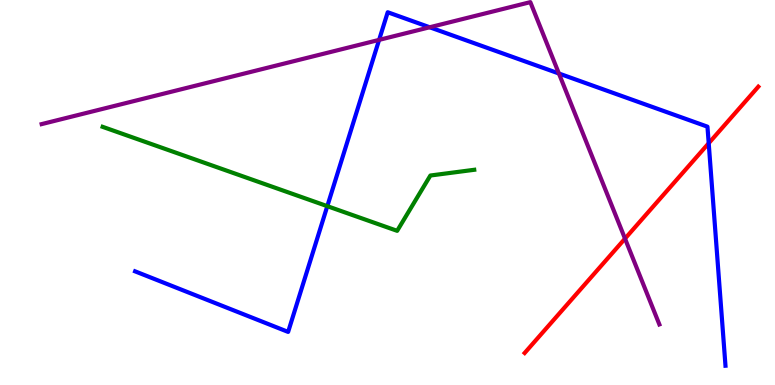[{'lines': ['blue', 'red'], 'intersections': [{'x': 9.14, 'y': 6.28}]}, {'lines': ['green', 'red'], 'intersections': []}, {'lines': ['purple', 'red'], 'intersections': [{'x': 8.06, 'y': 3.8}]}, {'lines': ['blue', 'green'], 'intersections': [{'x': 4.22, 'y': 4.65}]}, {'lines': ['blue', 'purple'], 'intersections': [{'x': 4.89, 'y': 8.96}, {'x': 5.54, 'y': 9.29}, {'x': 7.21, 'y': 8.09}]}, {'lines': ['green', 'purple'], 'intersections': []}]